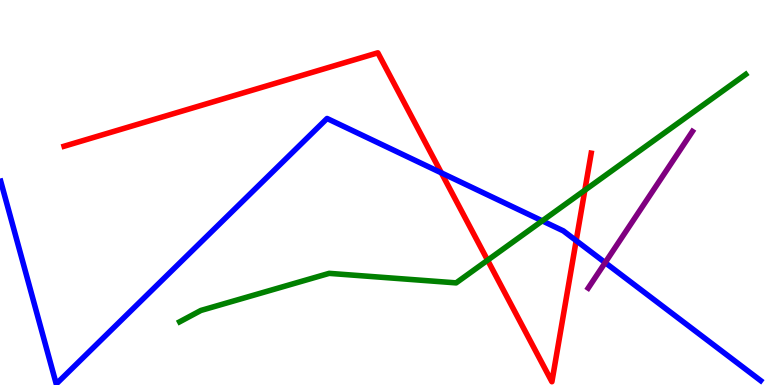[{'lines': ['blue', 'red'], 'intersections': [{'x': 5.7, 'y': 5.51}, {'x': 7.43, 'y': 3.75}]}, {'lines': ['green', 'red'], 'intersections': [{'x': 6.29, 'y': 3.24}, {'x': 7.55, 'y': 5.06}]}, {'lines': ['purple', 'red'], 'intersections': []}, {'lines': ['blue', 'green'], 'intersections': [{'x': 7.0, 'y': 4.26}]}, {'lines': ['blue', 'purple'], 'intersections': [{'x': 7.81, 'y': 3.18}]}, {'lines': ['green', 'purple'], 'intersections': []}]